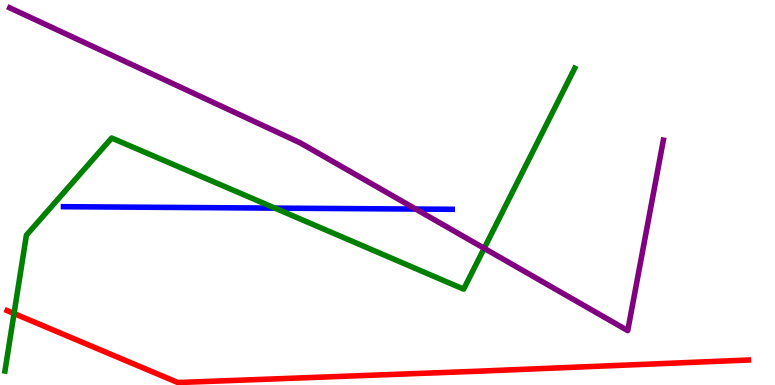[{'lines': ['blue', 'red'], 'intersections': []}, {'lines': ['green', 'red'], 'intersections': [{'x': 0.181, 'y': 1.86}]}, {'lines': ['purple', 'red'], 'intersections': []}, {'lines': ['blue', 'green'], 'intersections': [{'x': 3.55, 'y': 4.59}]}, {'lines': ['blue', 'purple'], 'intersections': [{'x': 5.36, 'y': 4.57}]}, {'lines': ['green', 'purple'], 'intersections': [{'x': 6.25, 'y': 3.55}]}]